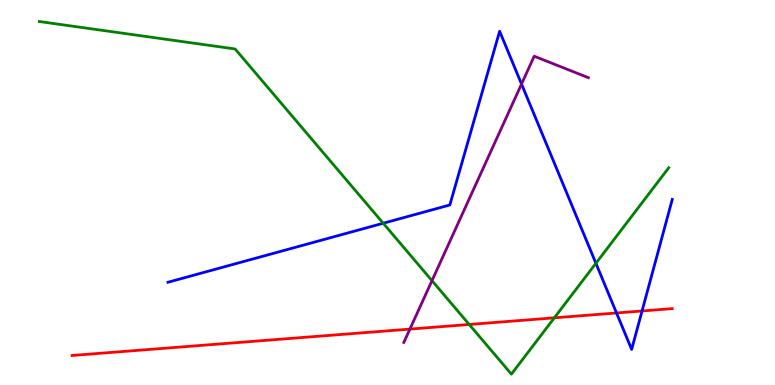[{'lines': ['blue', 'red'], 'intersections': [{'x': 7.96, 'y': 1.87}, {'x': 8.28, 'y': 1.92}]}, {'lines': ['green', 'red'], 'intersections': [{'x': 6.05, 'y': 1.57}, {'x': 7.15, 'y': 1.74}]}, {'lines': ['purple', 'red'], 'intersections': [{'x': 5.29, 'y': 1.45}]}, {'lines': ['blue', 'green'], 'intersections': [{'x': 4.94, 'y': 4.2}, {'x': 7.69, 'y': 3.16}]}, {'lines': ['blue', 'purple'], 'intersections': [{'x': 6.73, 'y': 7.82}]}, {'lines': ['green', 'purple'], 'intersections': [{'x': 5.57, 'y': 2.71}]}]